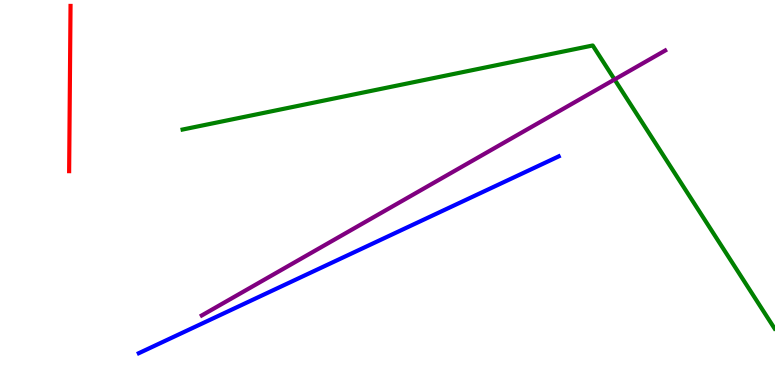[{'lines': ['blue', 'red'], 'intersections': []}, {'lines': ['green', 'red'], 'intersections': []}, {'lines': ['purple', 'red'], 'intersections': []}, {'lines': ['blue', 'green'], 'intersections': []}, {'lines': ['blue', 'purple'], 'intersections': []}, {'lines': ['green', 'purple'], 'intersections': [{'x': 7.93, 'y': 7.94}]}]